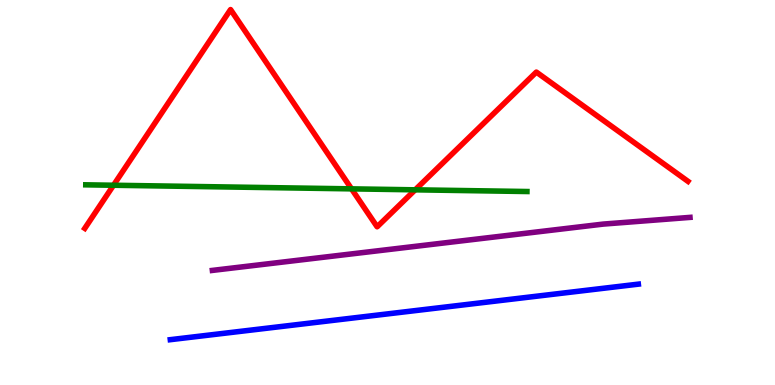[{'lines': ['blue', 'red'], 'intersections': []}, {'lines': ['green', 'red'], 'intersections': [{'x': 1.46, 'y': 5.19}, {'x': 4.54, 'y': 5.09}, {'x': 5.36, 'y': 5.07}]}, {'lines': ['purple', 'red'], 'intersections': []}, {'lines': ['blue', 'green'], 'intersections': []}, {'lines': ['blue', 'purple'], 'intersections': []}, {'lines': ['green', 'purple'], 'intersections': []}]